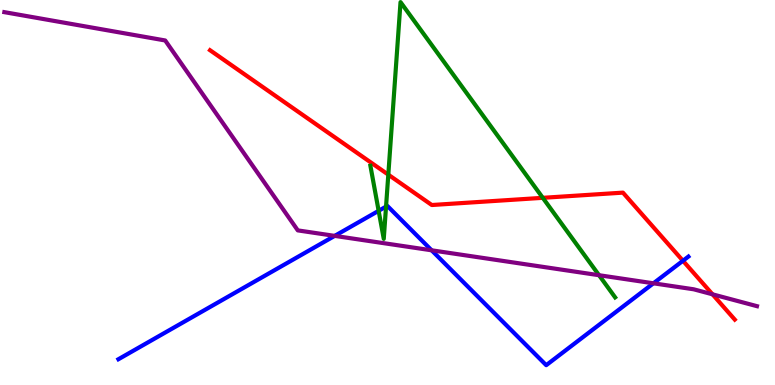[{'lines': ['blue', 'red'], 'intersections': [{'x': 8.81, 'y': 3.23}]}, {'lines': ['green', 'red'], 'intersections': [{'x': 5.01, 'y': 5.46}, {'x': 7.0, 'y': 4.86}]}, {'lines': ['purple', 'red'], 'intersections': [{'x': 9.19, 'y': 2.36}]}, {'lines': ['blue', 'green'], 'intersections': [{'x': 4.89, 'y': 4.52}, {'x': 4.98, 'y': 4.63}]}, {'lines': ['blue', 'purple'], 'intersections': [{'x': 4.32, 'y': 3.87}, {'x': 5.57, 'y': 3.5}, {'x': 8.43, 'y': 2.64}]}, {'lines': ['green', 'purple'], 'intersections': [{'x': 7.73, 'y': 2.85}]}]